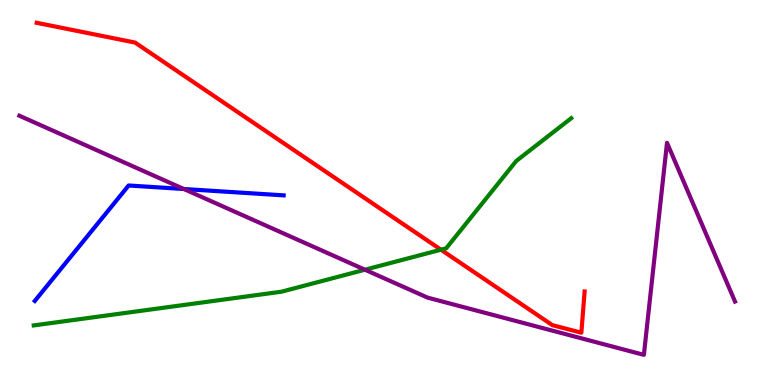[{'lines': ['blue', 'red'], 'intersections': []}, {'lines': ['green', 'red'], 'intersections': [{'x': 5.69, 'y': 3.51}]}, {'lines': ['purple', 'red'], 'intersections': []}, {'lines': ['blue', 'green'], 'intersections': []}, {'lines': ['blue', 'purple'], 'intersections': [{'x': 2.37, 'y': 5.09}]}, {'lines': ['green', 'purple'], 'intersections': [{'x': 4.71, 'y': 2.99}]}]